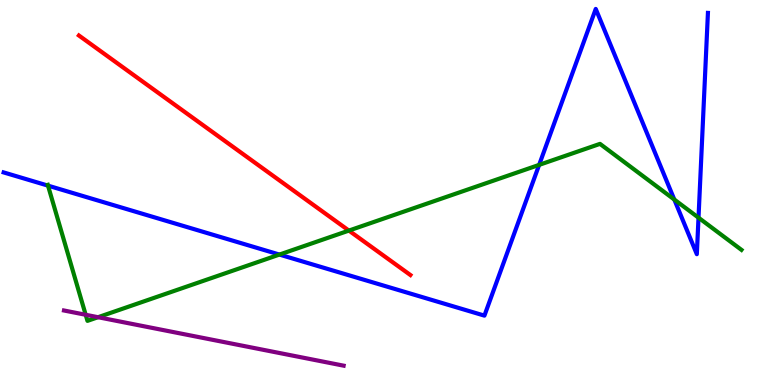[{'lines': ['blue', 'red'], 'intersections': []}, {'lines': ['green', 'red'], 'intersections': [{'x': 4.5, 'y': 4.01}]}, {'lines': ['purple', 'red'], 'intersections': []}, {'lines': ['blue', 'green'], 'intersections': [{'x': 0.619, 'y': 5.18}, {'x': 3.61, 'y': 3.39}, {'x': 6.96, 'y': 5.72}, {'x': 8.7, 'y': 4.82}, {'x': 9.01, 'y': 4.35}]}, {'lines': ['blue', 'purple'], 'intersections': []}, {'lines': ['green', 'purple'], 'intersections': [{'x': 1.11, 'y': 1.82}, {'x': 1.27, 'y': 1.76}]}]